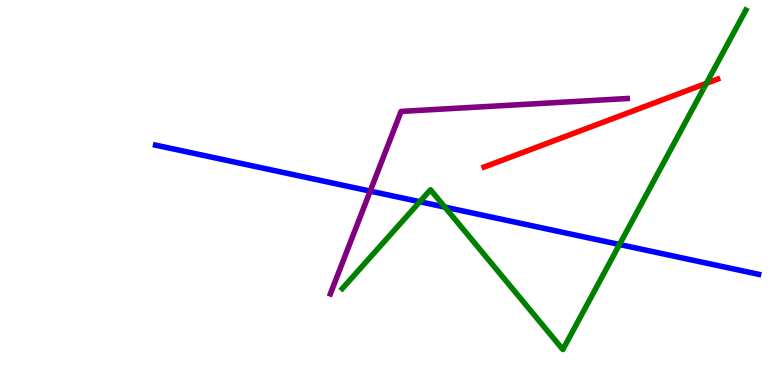[{'lines': ['blue', 'red'], 'intersections': []}, {'lines': ['green', 'red'], 'intersections': [{'x': 9.11, 'y': 7.84}]}, {'lines': ['purple', 'red'], 'intersections': []}, {'lines': ['blue', 'green'], 'intersections': [{'x': 5.42, 'y': 4.76}, {'x': 5.74, 'y': 4.62}, {'x': 7.99, 'y': 3.65}]}, {'lines': ['blue', 'purple'], 'intersections': [{'x': 4.78, 'y': 5.04}]}, {'lines': ['green', 'purple'], 'intersections': []}]